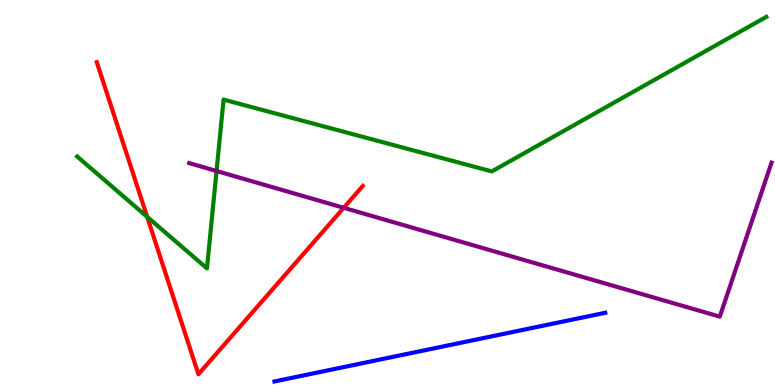[{'lines': ['blue', 'red'], 'intersections': []}, {'lines': ['green', 'red'], 'intersections': [{'x': 1.9, 'y': 4.37}]}, {'lines': ['purple', 'red'], 'intersections': [{'x': 4.44, 'y': 4.6}]}, {'lines': ['blue', 'green'], 'intersections': []}, {'lines': ['blue', 'purple'], 'intersections': []}, {'lines': ['green', 'purple'], 'intersections': [{'x': 2.79, 'y': 5.56}]}]